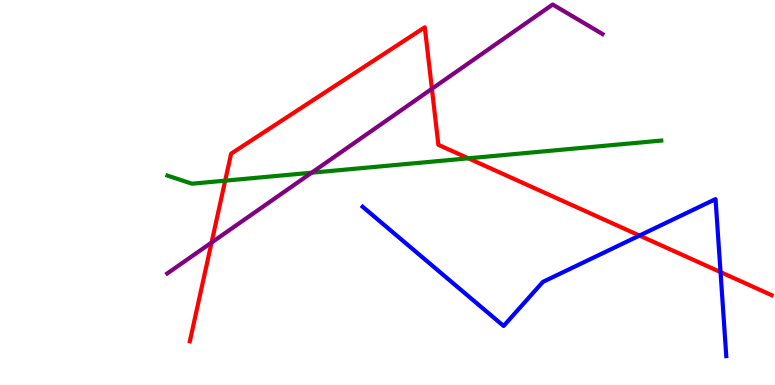[{'lines': ['blue', 'red'], 'intersections': [{'x': 8.25, 'y': 3.88}, {'x': 9.3, 'y': 2.93}]}, {'lines': ['green', 'red'], 'intersections': [{'x': 2.91, 'y': 5.31}, {'x': 6.04, 'y': 5.89}]}, {'lines': ['purple', 'red'], 'intersections': [{'x': 2.73, 'y': 3.7}, {'x': 5.57, 'y': 7.69}]}, {'lines': ['blue', 'green'], 'intersections': []}, {'lines': ['blue', 'purple'], 'intersections': []}, {'lines': ['green', 'purple'], 'intersections': [{'x': 4.02, 'y': 5.51}]}]